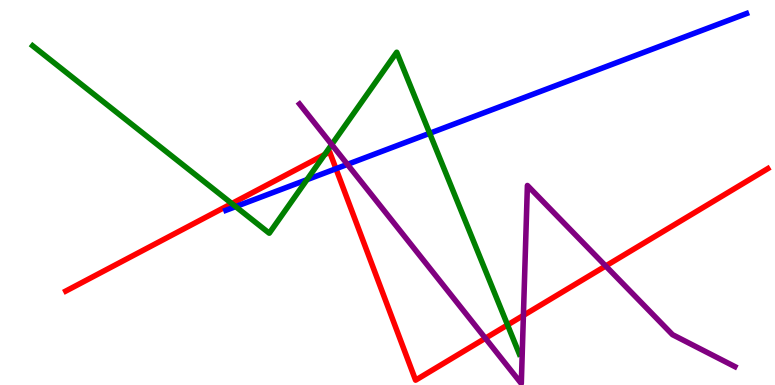[{'lines': ['blue', 'red'], 'intersections': [{'x': 4.34, 'y': 5.62}]}, {'lines': ['green', 'red'], 'intersections': [{'x': 2.99, 'y': 4.71}, {'x': 4.19, 'y': 5.98}, {'x': 6.55, 'y': 1.56}]}, {'lines': ['purple', 'red'], 'intersections': [{'x': 6.26, 'y': 1.21}, {'x': 6.75, 'y': 1.81}, {'x': 7.82, 'y': 3.09}]}, {'lines': ['blue', 'green'], 'intersections': [{'x': 3.04, 'y': 4.63}, {'x': 3.96, 'y': 5.33}, {'x': 5.54, 'y': 6.54}]}, {'lines': ['blue', 'purple'], 'intersections': [{'x': 4.48, 'y': 5.73}]}, {'lines': ['green', 'purple'], 'intersections': [{'x': 4.28, 'y': 6.25}]}]